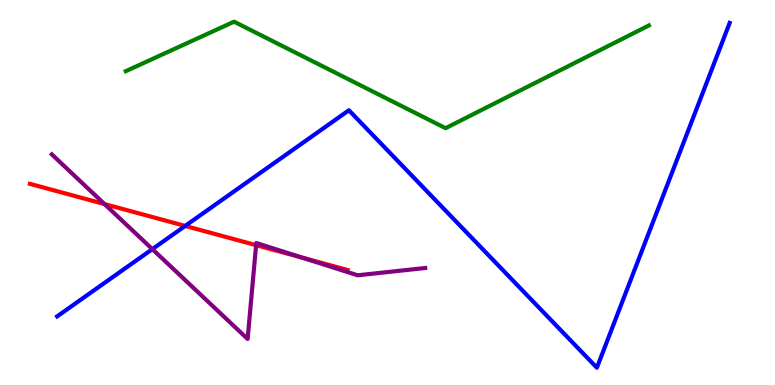[{'lines': ['blue', 'red'], 'intersections': [{'x': 2.39, 'y': 4.13}]}, {'lines': ['green', 'red'], 'intersections': []}, {'lines': ['purple', 'red'], 'intersections': [{'x': 1.35, 'y': 4.7}, {'x': 3.3, 'y': 3.63}, {'x': 3.9, 'y': 3.31}]}, {'lines': ['blue', 'green'], 'intersections': []}, {'lines': ['blue', 'purple'], 'intersections': [{'x': 1.97, 'y': 3.53}]}, {'lines': ['green', 'purple'], 'intersections': []}]